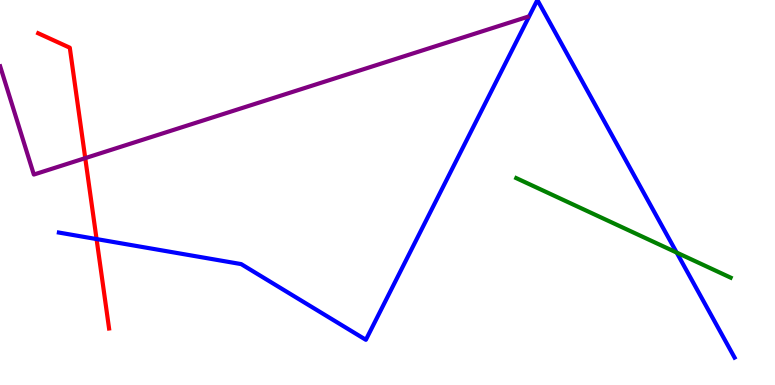[{'lines': ['blue', 'red'], 'intersections': [{'x': 1.25, 'y': 3.79}]}, {'lines': ['green', 'red'], 'intersections': []}, {'lines': ['purple', 'red'], 'intersections': [{'x': 1.1, 'y': 5.89}]}, {'lines': ['blue', 'green'], 'intersections': [{'x': 8.73, 'y': 3.44}]}, {'lines': ['blue', 'purple'], 'intersections': []}, {'lines': ['green', 'purple'], 'intersections': []}]